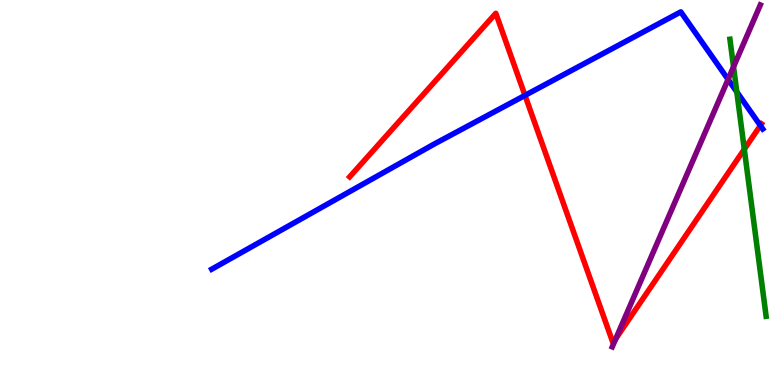[{'lines': ['blue', 'red'], 'intersections': [{'x': 6.77, 'y': 7.52}, {'x': 9.81, 'y': 6.74}]}, {'lines': ['green', 'red'], 'intersections': [{'x': 9.6, 'y': 6.12}]}, {'lines': ['purple', 'red'], 'intersections': [{'x': 7.95, 'y': 1.2}]}, {'lines': ['blue', 'green'], 'intersections': [{'x': 9.51, 'y': 7.61}]}, {'lines': ['blue', 'purple'], 'intersections': [{'x': 9.39, 'y': 7.94}]}, {'lines': ['green', 'purple'], 'intersections': [{'x': 9.46, 'y': 8.26}]}]